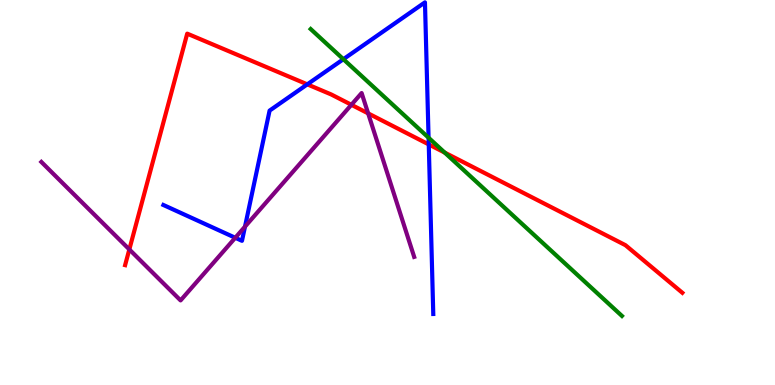[{'lines': ['blue', 'red'], 'intersections': [{'x': 3.97, 'y': 7.81}, {'x': 5.53, 'y': 6.25}]}, {'lines': ['green', 'red'], 'intersections': [{'x': 5.74, 'y': 6.04}]}, {'lines': ['purple', 'red'], 'intersections': [{'x': 1.67, 'y': 3.52}, {'x': 4.53, 'y': 7.28}, {'x': 4.75, 'y': 7.06}]}, {'lines': ['blue', 'green'], 'intersections': [{'x': 4.43, 'y': 8.46}, {'x': 5.53, 'y': 6.42}]}, {'lines': ['blue', 'purple'], 'intersections': [{'x': 3.04, 'y': 3.82}, {'x': 3.16, 'y': 4.11}]}, {'lines': ['green', 'purple'], 'intersections': []}]